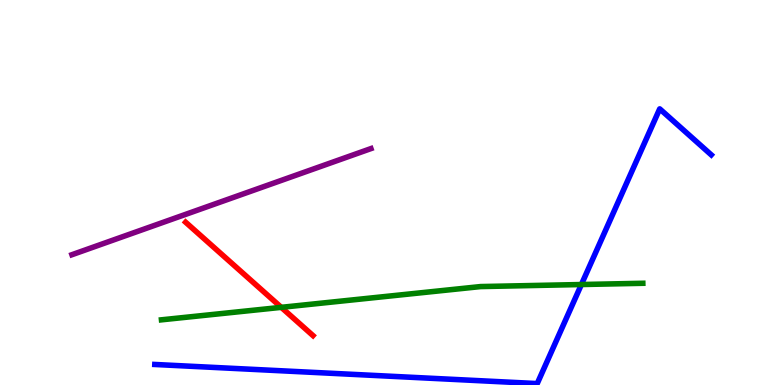[{'lines': ['blue', 'red'], 'intersections': []}, {'lines': ['green', 'red'], 'intersections': [{'x': 3.63, 'y': 2.02}]}, {'lines': ['purple', 'red'], 'intersections': []}, {'lines': ['blue', 'green'], 'intersections': [{'x': 7.5, 'y': 2.61}]}, {'lines': ['blue', 'purple'], 'intersections': []}, {'lines': ['green', 'purple'], 'intersections': []}]